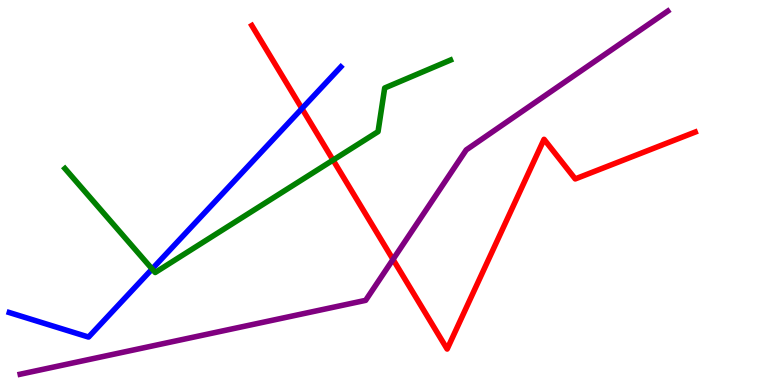[{'lines': ['blue', 'red'], 'intersections': [{'x': 3.9, 'y': 7.18}]}, {'lines': ['green', 'red'], 'intersections': [{'x': 4.3, 'y': 5.84}]}, {'lines': ['purple', 'red'], 'intersections': [{'x': 5.07, 'y': 3.26}]}, {'lines': ['blue', 'green'], 'intersections': [{'x': 1.96, 'y': 3.01}]}, {'lines': ['blue', 'purple'], 'intersections': []}, {'lines': ['green', 'purple'], 'intersections': []}]